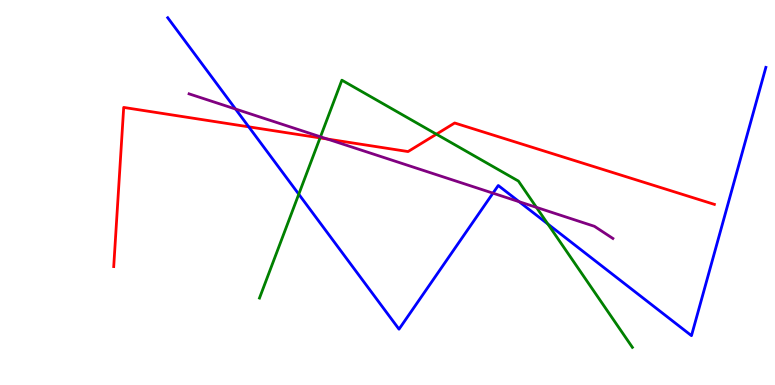[{'lines': ['blue', 'red'], 'intersections': [{'x': 3.21, 'y': 6.71}]}, {'lines': ['green', 'red'], 'intersections': [{'x': 4.13, 'y': 6.42}, {'x': 5.63, 'y': 6.51}]}, {'lines': ['purple', 'red'], 'intersections': [{'x': 4.22, 'y': 6.39}]}, {'lines': ['blue', 'green'], 'intersections': [{'x': 3.86, 'y': 4.96}, {'x': 7.07, 'y': 4.18}]}, {'lines': ['blue', 'purple'], 'intersections': [{'x': 3.04, 'y': 7.17}, {'x': 6.36, 'y': 4.98}, {'x': 6.7, 'y': 4.76}]}, {'lines': ['green', 'purple'], 'intersections': [{'x': 4.14, 'y': 6.45}, {'x': 6.92, 'y': 4.61}]}]